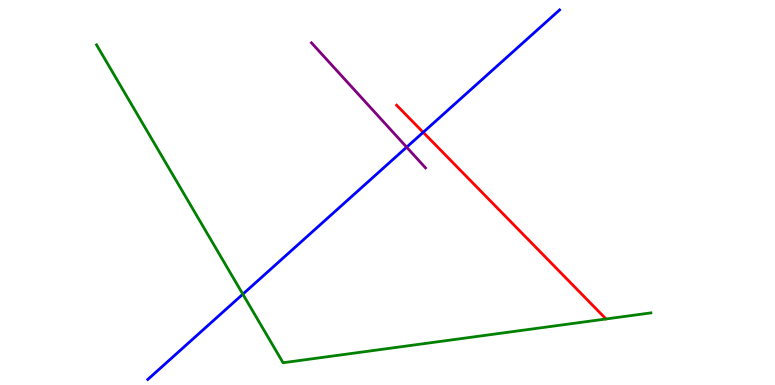[{'lines': ['blue', 'red'], 'intersections': [{'x': 5.46, 'y': 6.56}]}, {'lines': ['green', 'red'], 'intersections': []}, {'lines': ['purple', 'red'], 'intersections': []}, {'lines': ['blue', 'green'], 'intersections': [{'x': 3.13, 'y': 2.36}]}, {'lines': ['blue', 'purple'], 'intersections': [{'x': 5.25, 'y': 6.18}]}, {'lines': ['green', 'purple'], 'intersections': []}]